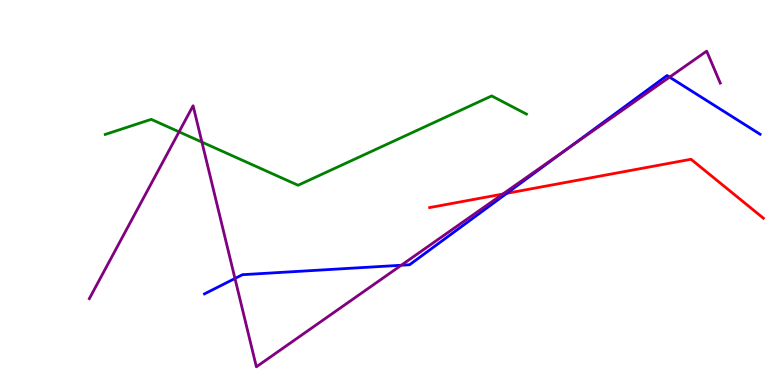[{'lines': ['blue', 'red'], 'intersections': [{'x': 6.54, 'y': 4.98}]}, {'lines': ['green', 'red'], 'intersections': []}, {'lines': ['purple', 'red'], 'intersections': [{'x': 6.49, 'y': 4.96}]}, {'lines': ['blue', 'green'], 'intersections': []}, {'lines': ['blue', 'purple'], 'intersections': [{'x': 3.03, 'y': 2.77}, {'x': 5.18, 'y': 3.11}, {'x': 7.32, 'y': 6.14}, {'x': 8.64, 'y': 8.0}]}, {'lines': ['green', 'purple'], 'intersections': [{'x': 2.31, 'y': 6.58}, {'x': 2.61, 'y': 6.31}]}]